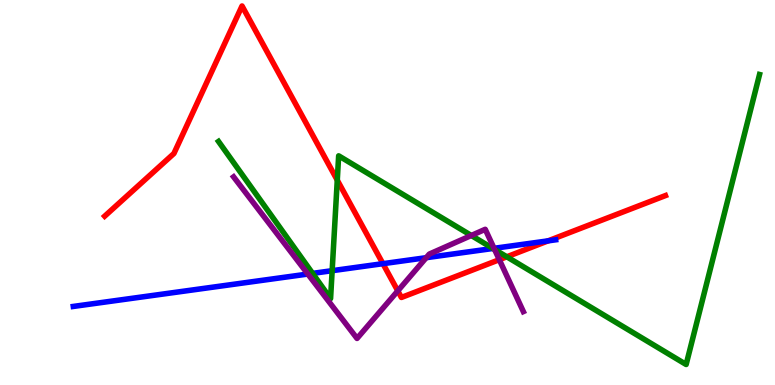[{'lines': ['blue', 'red'], 'intersections': [{'x': 4.94, 'y': 3.15}, {'x': 7.07, 'y': 3.74}]}, {'lines': ['green', 'red'], 'intersections': [{'x': 4.35, 'y': 5.32}, {'x': 6.54, 'y': 3.33}]}, {'lines': ['purple', 'red'], 'intersections': [{'x': 5.13, 'y': 2.45}, {'x': 6.44, 'y': 3.25}]}, {'lines': ['blue', 'green'], 'intersections': [{'x': 4.03, 'y': 2.9}, {'x': 4.29, 'y': 2.97}, {'x': 6.36, 'y': 3.55}]}, {'lines': ['blue', 'purple'], 'intersections': [{'x': 3.97, 'y': 2.88}, {'x': 5.5, 'y': 3.31}, {'x': 6.37, 'y': 3.55}]}, {'lines': ['green', 'purple'], 'intersections': [{'x': 6.08, 'y': 3.88}, {'x': 6.38, 'y': 3.52}]}]